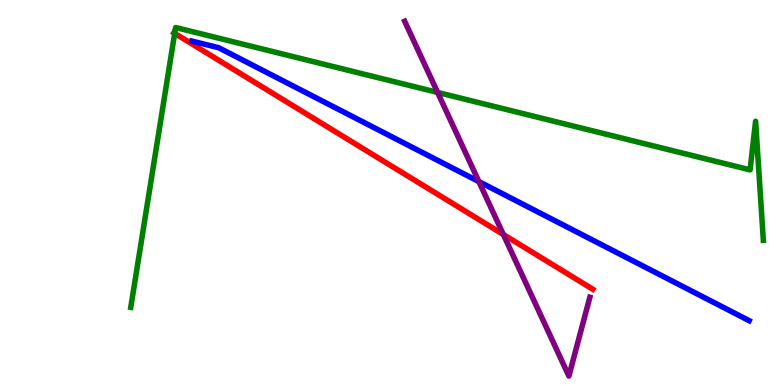[{'lines': ['blue', 'red'], 'intersections': []}, {'lines': ['green', 'red'], 'intersections': [{'x': 2.25, 'y': 9.13}]}, {'lines': ['purple', 'red'], 'intersections': [{'x': 6.5, 'y': 3.91}]}, {'lines': ['blue', 'green'], 'intersections': []}, {'lines': ['blue', 'purple'], 'intersections': [{'x': 6.18, 'y': 5.28}]}, {'lines': ['green', 'purple'], 'intersections': [{'x': 5.65, 'y': 7.6}]}]